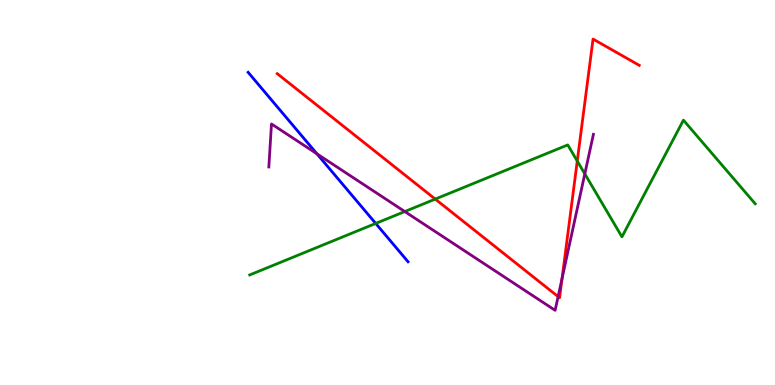[{'lines': ['blue', 'red'], 'intersections': []}, {'lines': ['green', 'red'], 'intersections': [{'x': 5.62, 'y': 4.83}, {'x': 7.45, 'y': 5.82}]}, {'lines': ['purple', 'red'], 'intersections': [{'x': 7.2, 'y': 2.3}, {'x': 7.25, 'y': 2.77}]}, {'lines': ['blue', 'green'], 'intersections': [{'x': 4.85, 'y': 4.2}]}, {'lines': ['blue', 'purple'], 'intersections': [{'x': 4.09, 'y': 6.0}]}, {'lines': ['green', 'purple'], 'intersections': [{'x': 5.22, 'y': 4.51}, {'x': 7.55, 'y': 5.48}]}]